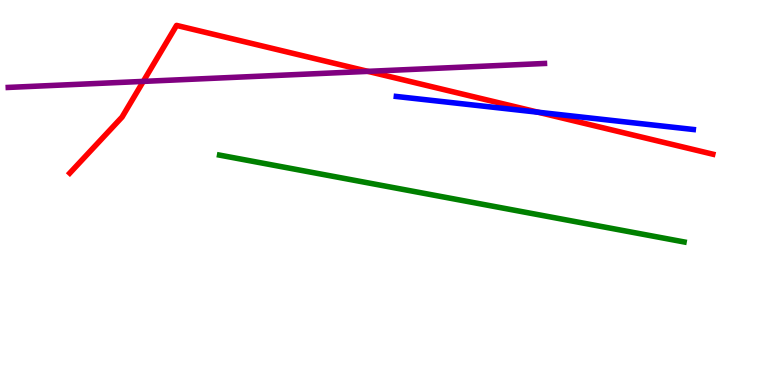[{'lines': ['blue', 'red'], 'intersections': [{'x': 6.94, 'y': 7.08}]}, {'lines': ['green', 'red'], 'intersections': []}, {'lines': ['purple', 'red'], 'intersections': [{'x': 1.85, 'y': 7.89}, {'x': 4.75, 'y': 8.15}]}, {'lines': ['blue', 'green'], 'intersections': []}, {'lines': ['blue', 'purple'], 'intersections': []}, {'lines': ['green', 'purple'], 'intersections': []}]